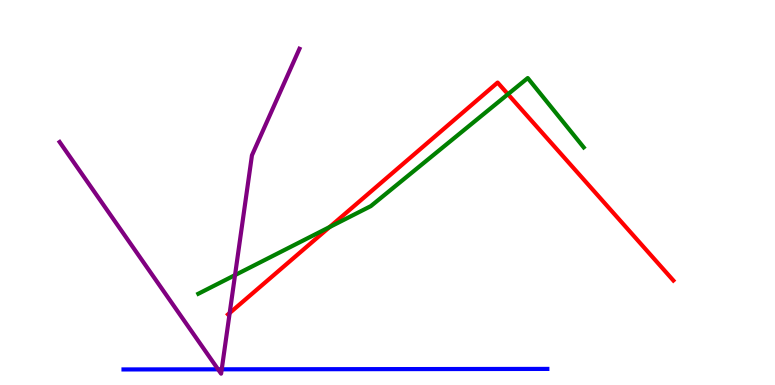[{'lines': ['blue', 'red'], 'intersections': []}, {'lines': ['green', 'red'], 'intersections': [{'x': 4.25, 'y': 4.1}, {'x': 6.55, 'y': 7.55}]}, {'lines': ['purple', 'red'], 'intersections': [{'x': 2.96, 'y': 1.87}]}, {'lines': ['blue', 'green'], 'intersections': []}, {'lines': ['blue', 'purple'], 'intersections': [{'x': 2.81, 'y': 0.407}, {'x': 2.86, 'y': 0.407}]}, {'lines': ['green', 'purple'], 'intersections': [{'x': 3.03, 'y': 2.85}]}]